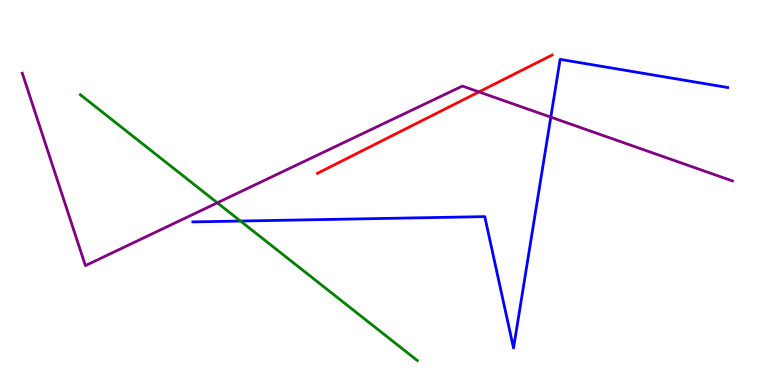[{'lines': ['blue', 'red'], 'intersections': []}, {'lines': ['green', 'red'], 'intersections': []}, {'lines': ['purple', 'red'], 'intersections': [{'x': 6.18, 'y': 7.61}]}, {'lines': ['blue', 'green'], 'intersections': [{'x': 3.1, 'y': 4.26}]}, {'lines': ['blue', 'purple'], 'intersections': [{'x': 7.11, 'y': 6.96}]}, {'lines': ['green', 'purple'], 'intersections': [{'x': 2.8, 'y': 4.73}]}]